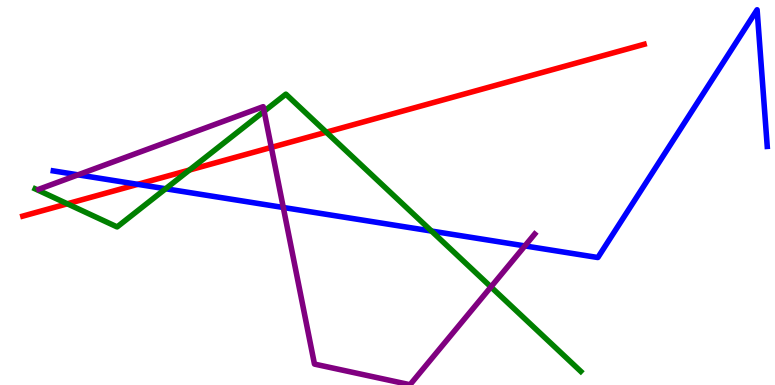[{'lines': ['blue', 'red'], 'intersections': [{'x': 1.78, 'y': 5.21}]}, {'lines': ['green', 'red'], 'intersections': [{'x': 0.869, 'y': 4.71}, {'x': 2.44, 'y': 5.58}, {'x': 4.21, 'y': 6.57}]}, {'lines': ['purple', 'red'], 'intersections': [{'x': 3.5, 'y': 6.17}]}, {'lines': ['blue', 'green'], 'intersections': [{'x': 2.14, 'y': 5.1}, {'x': 5.57, 'y': 4.0}]}, {'lines': ['blue', 'purple'], 'intersections': [{'x': 1.01, 'y': 5.46}, {'x': 3.66, 'y': 4.61}, {'x': 6.77, 'y': 3.61}]}, {'lines': ['green', 'purple'], 'intersections': [{'x': 3.41, 'y': 7.11}, {'x': 6.33, 'y': 2.55}]}]